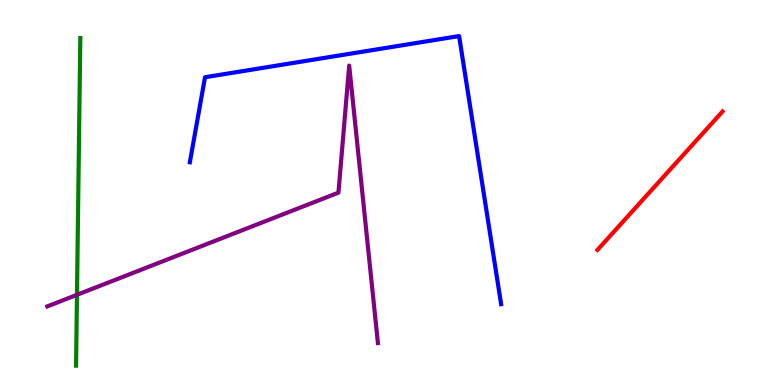[{'lines': ['blue', 'red'], 'intersections': []}, {'lines': ['green', 'red'], 'intersections': []}, {'lines': ['purple', 'red'], 'intersections': []}, {'lines': ['blue', 'green'], 'intersections': []}, {'lines': ['blue', 'purple'], 'intersections': []}, {'lines': ['green', 'purple'], 'intersections': [{'x': 0.993, 'y': 2.34}]}]